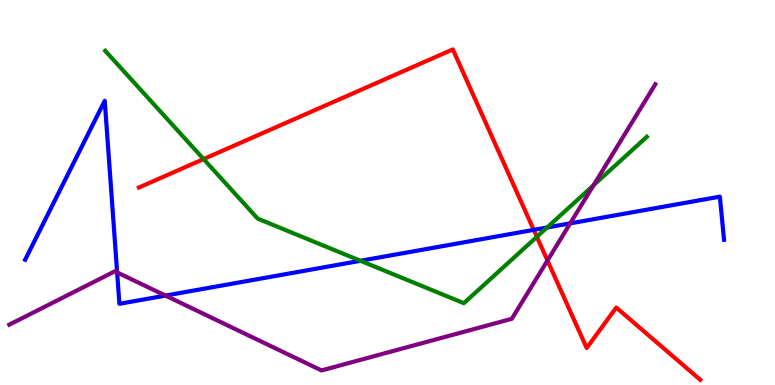[{'lines': ['blue', 'red'], 'intersections': [{'x': 6.89, 'y': 4.03}]}, {'lines': ['green', 'red'], 'intersections': [{'x': 2.63, 'y': 5.87}, {'x': 6.93, 'y': 3.85}]}, {'lines': ['purple', 'red'], 'intersections': [{'x': 7.06, 'y': 3.23}]}, {'lines': ['blue', 'green'], 'intersections': [{'x': 4.65, 'y': 3.23}, {'x': 7.06, 'y': 4.09}]}, {'lines': ['blue', 'purple'], 'intersections': [{'x': 1.51, 'y': 2.92}, {'x': 2.14, 'y': 2.32}, {'x': 7.36, 'y': 4.2}]}, {'lines': ['green', 'purple'], 'intersections': [{'x': 7.66, 'y': 5.19}]}]